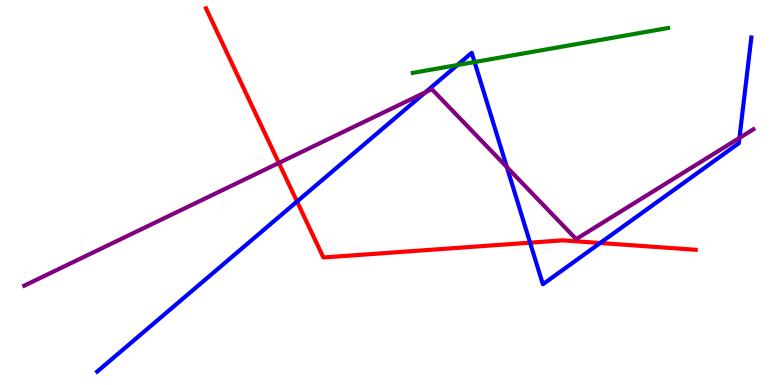[{'lines': ['blue', 'red'], 'intersections': [{'x': 3.83, 'y': 4.77}, {'x': 6.84, 'y': 3.7}, {'x': 7.74, 'y': 3.69}]}, {'lines': ['green', 'red'], 'intersections': []}, {'lines': ['purple', 'red'], 'intersections': [{'x': 3.6, 'y': 5.77}]}, {'lines': ['blue', 'green'], 'intersections': [{'x': 5.9, 'y': 8.31}, {'x': 6.12, 'y': 8.39}]}, {'lines': ['blue', 'purple'], 'intersections': [{'x': 5.49, 'y': 7.6}, {'x': 6.54, 'y': 5.66}, {'x': 9.54, 'y': 6.42}]}, {'lines': ['green', 'purple'], 'intersections': []}]